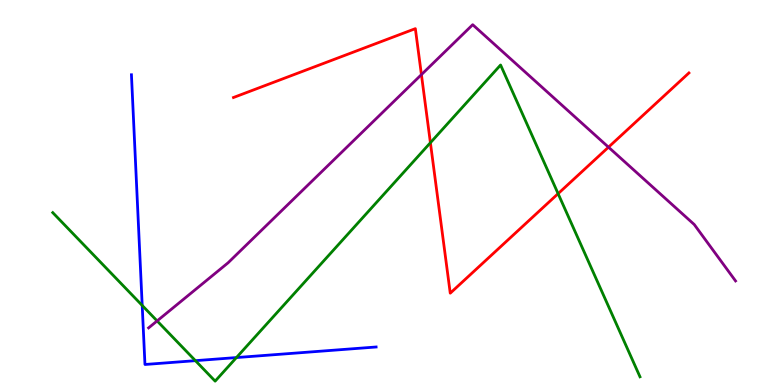[{'lines': ['blue', 'red'], 'intersections': []}, {'lines': ['green', 'red'], 'intersections': [{'x': 5.55, 'y': 6.29}, {'x': 7.2, 'y': 4.97}]}, {'lines': ['purple', 'red'], 'intersections': [{'x': 5.44, 'y': 8.06}, {'x': 7.85, 'y': 6.18}]}, {'lines': ['blue', 'green'], 'intersections': [{'x': 1.83, 'y': 2.07}, {'x': 2.52, 'y': 0.632}, {'x': 3.05, 'y': 0.713}]}, {'lines': ['blue', 'purple'], 'intersections': []}, {'lines': ['green', 'purple'], 'intersections': [{'x': 2.03, 'y': 1.66}]}]